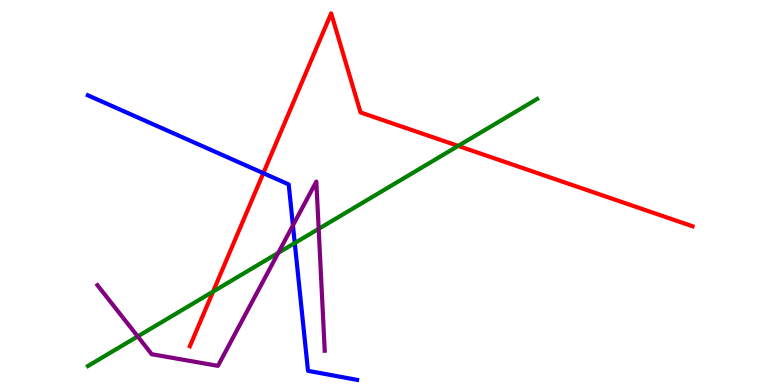[{'lines': ['blue', 'red'], 'intersections': [{'x': 3.4, 'y': 5.5}]}, {'lines': ['green', 'red'], 'intersections': [{'x': 2.75, 'y': 2.43}, {'x': 5.91, 'y': 6.21}]}, {'lines': ['purple', 'red'], 'intersections': []}, {'lines': ['blue', 'green'], 'intersections': [{'x': 3.8, 'y': 3.69}]}, {'lines': ['blue', 'purple'], 'intersections': [{'x': 3.78, 'y': 4.15}]}, {'lines': ['green', 'purple'], 'intersections': [{'x': 1.78, 'y': 1.26}, {'x': 3.59, 'y': 3.43}, {'x': 4.11, 'y': 4.06}]}]